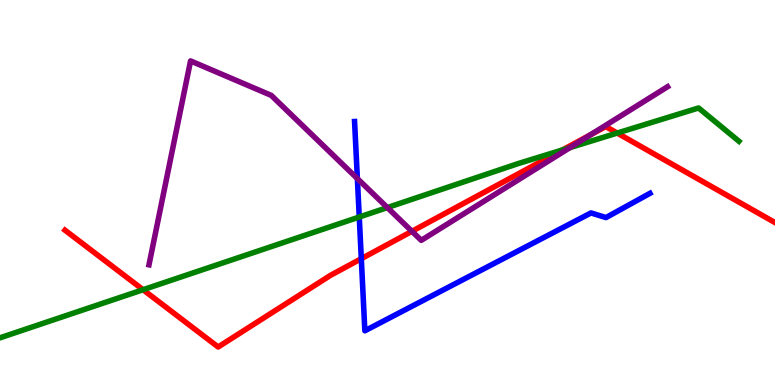[{'lines': ['blue', 'red'], 'intersections': [{'x': 4.66, 'y': 3.28}]}, {'lines': ['green', 'red'], 'intersections': [{'x': 1.85, 'y': 2.47}, {'x': 7.26, 'y': 6.11}, {'x': 7.96, 'y': 6.54}]}, {'lines': ['purple', 'red'], 'intersections': [{'x': 5.32, 'y': 3.99}, {'x': 7.62, 'y': 6.5}]}, {'lines': ['blue', 'green'], 'intersections': [{'x': 4.64, 'y': 4.36}]}, {'lines': ['blue', 'purple'], 'intersections': [{'x': 4.61, 'y': 5.36}]}, {'lines': ['green', 'purple'], 'intersections': [{'x': 5.0, 'y': 4.61}, {'x': 7.35, 'y': 6.17}]}]